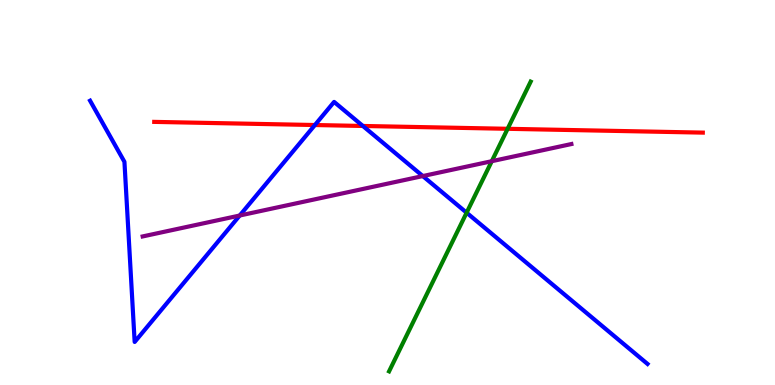[{'lines': ['blue', 'red'], 'intersections': [{'x': 4.06, 'y': 6.75}, {'x': 4.68, 'y': 6.73}]}, {'lines': ['green', 'red'], 'intersections': [{'x': 6.55, 'y': 6.65}]}, {'lines': ['purple', 'red'], 'intersections': []}, {'lines': ['blue', 'green'], 'intersections': [{'x': 6.02, 'y': 4.48}]}, {'lines': ['blue', 'purple'], 'intersections': [{'x': 3.09, 'y': 4.4}, {'x': 5.46, 'y': 5.43}]}, {'lines': ['green', 'purple'], 'intersections': [{'x': 6.35, 'y': 5.81}]}]